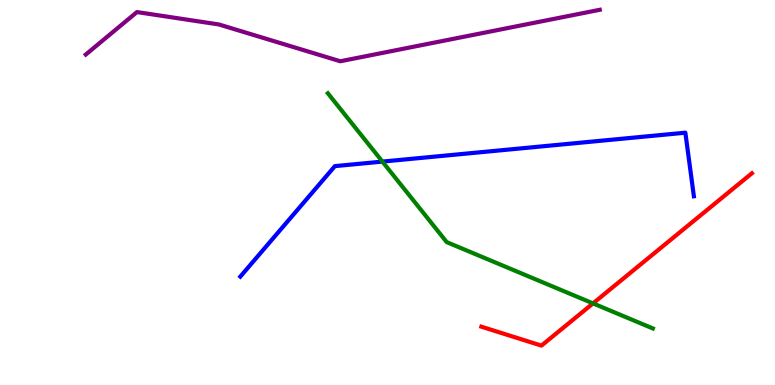[{'lines': ['blue', 'red'], 'intersections': []}, {'lines': ['green', 'red'], 'intersections': [{'x': 7.65, 'y': 2.12}]}, {'lines': ['purple', 'red'], 'intersections': []}, {'lines': ['blue', 'green'], 'intersections': [{'x': 4.93, 'y': 5.8}]}, {'lines': ['blue', 'purple'], 'intersections': []}, {'lines': ['green', 'purple'], 'intersections': []}]